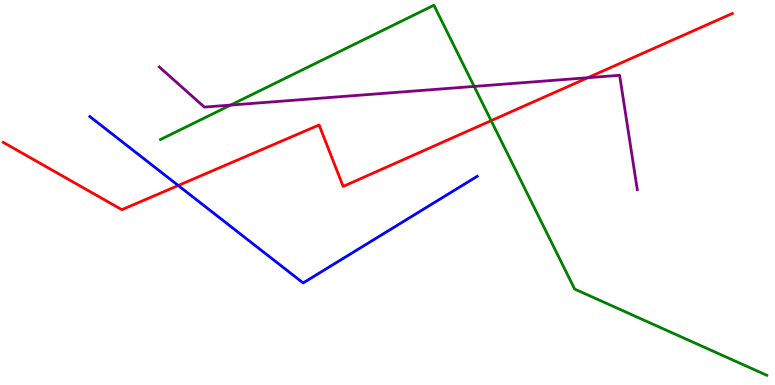[{'lines': ['blue', 'red'], 'intersections': [{'x': 2.3, 'y': 5.18}]}, {'lines': ['green', 'red'], 'intersections': [{'x': 6.34, 'y': 6.87}]}, {'lines': ['purple', 'red'], 'intersections': [{'x': 7.58, 'y': 7.98}]}, {'lines': ['blue', 'green'], 'intersections': []}, {'lines': ['blue', 'purple'], 'intersections': []}, {'lines': ['green', 'purple'], 'intersections': [{'x': 2.98, 'y': 7.27}, {'x': 6.12, 'y': 7.76}]}]